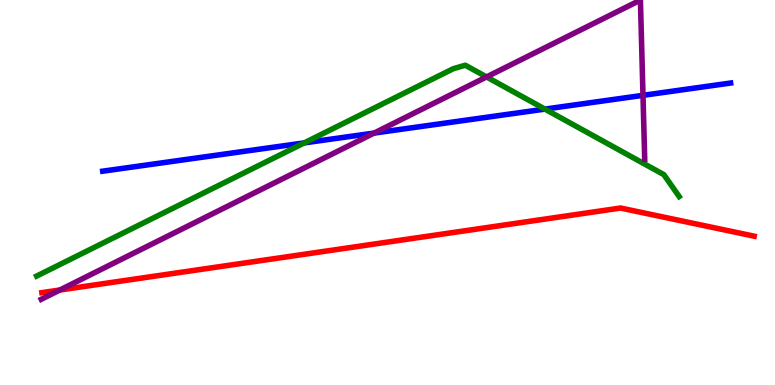[{'lines': ['blue', 'red'], 'intersections': []}, {'lines': ['green', 'red'], 'intersections': []}, {'lines': ['purple', 'red'], 'intersections': [{'x': 0.772, 'y': 2.47}]}, {'lines': ['blue', 'green'], 'intersections': [{'x': 3.93, 'y': 6.29}, {'x': 7.03, 'y': 7.17}]}, {'lines': ['blue', 'purple'], 'intersections': [{'x': 4.83, 'y': 6.54}, {'x': 8.3, 'y': 7.52}]}, {'lines': ['green', 'purple'], 'intersections': [{'x': 6.28, 'y': 8.0}]}]